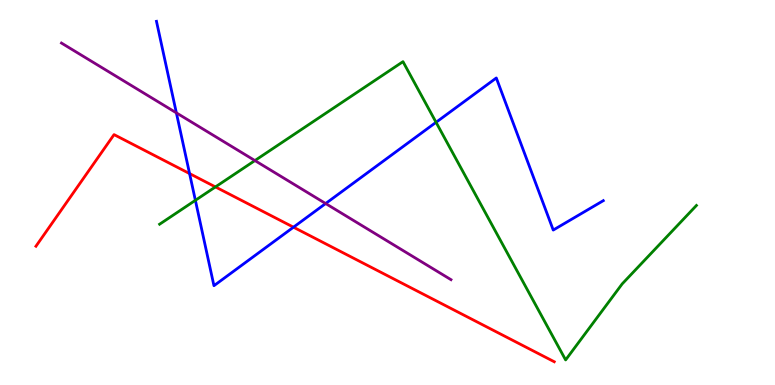[{'lines': ['blue', 'red'], 'intersections': [{'x': 2.45, 'y': 5.49}, {'x': 3.79, 'y': 4.1}]}, {'lines': ['green', 'red'], 'intersections': [{'x': 2.78, 'y': 5.14}]}, {'lines': ['purple', 'red'], 'intersections': []}, {'lines': ['blue', 'green'], 'intersections': [{'x': 2.52, 'y': 4.8}, {'x': 5.63, 'y': 6.82}]}, {'lines': ['blue', 'purple'], 'intersections': [{'x': 2.28, 'y': 7.07}, {'x': 4.2, 'y': 4.71}]}, {'lines': ['green', 'purple'], 'intersections': [{'x': 3.29, 'y': 5.83}]}]